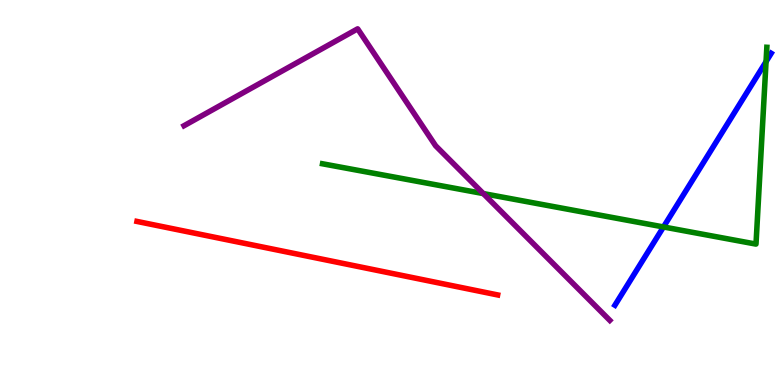[{'lines': ['blue', 'red'], 'intersections': []}, {'lines': ['green', 'red'], 'intersections': []}, {'lines': ['purple', 'red'], 'intersections': []}, {'lines': ['blue', 'green'], 'intersections': [{'x': 8.56, 'y': 4.11}, {'x': 9.88, 'y': 8.4}]}, {'lines': ['blue', 'purple'], 'intersections': []}, {'lines': ['green', 'purple'], 'intersections': [{'x': 6.24, 'y': 4.97}]}]